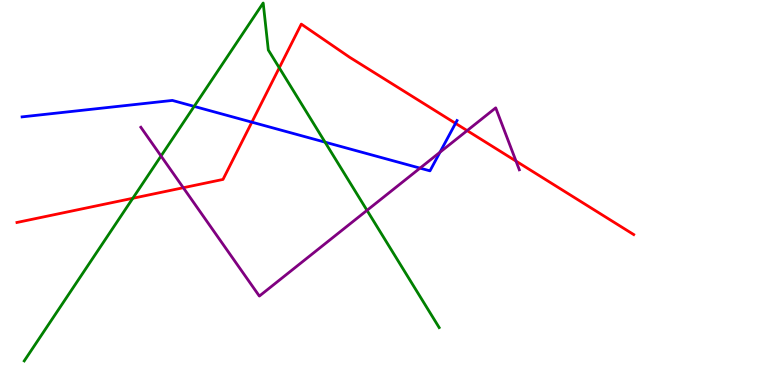[{'lines': ['blue', 'red'], 'intersections': [{'x': 3.25, 'y': 6.83}, {'x': 5.88, 'y': 6.8}]}, {'lines': ['green', 'red'], 'intersections': [{'x': 1.71, 'y': 4.85}, {'x': 3.6, 'y': 8.24}]}, {'lines': ['purple', 'red'], 'intersections': [{'x': 2.37, 'y': 5.12}, {'x': 6.03, 'y': 6.61}, {'x': 6.66, 'y': 5.82}]}, {'lines': ['blue', 'green'], 'intersections': [{'x': 2.51, 'y': 7.24}, {'x': 4.19, 'y': 6.31}]}, {'lines': ['blue', 'purple'], 'intersections': [{'x': 5.42, 'y': 5.63}, {'x': 5.68, 'y': 6.05}]}, {'lines': ['green', 'purple'], 'intersections': [{'x': 2.08, 'y': 5.95}, {'x': 4.74, 'y': 4.54}]}]